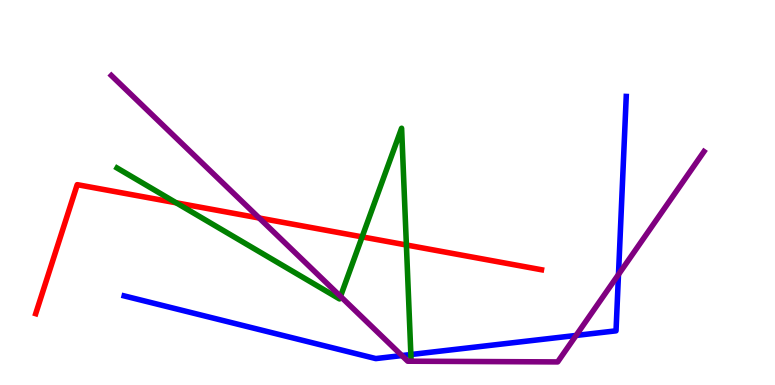[{'lines': ['blue', 'red'], 'intersections': []}, {'lines': ['green', 'red'], 'intersections': [{'x': 2.27, 'y': 4.73}, {'x': 4.67, 'y': 3.85}, {'x': 5.24, 'y': 3.64}]}, {'lines': ['purple', 'red'], 'intersections': [{'x': 3.34, 'y': 4.34}]}, {'lines': ['blue', 'green'], 'intersections': [{'x': 5.3, 'y': 0.792}]}, {'lines': ['blue', 'purple'], 'intersections': [{'x': 5.19, 'y': 0.765}, {'x': 7.43, 'y': 1.29}, {'x': 7.98, 'y': 2.87}]}, {'lines': ['green', 'purple'], 'intersections': [{'x': 4.39, 'y': 2.3}]}]